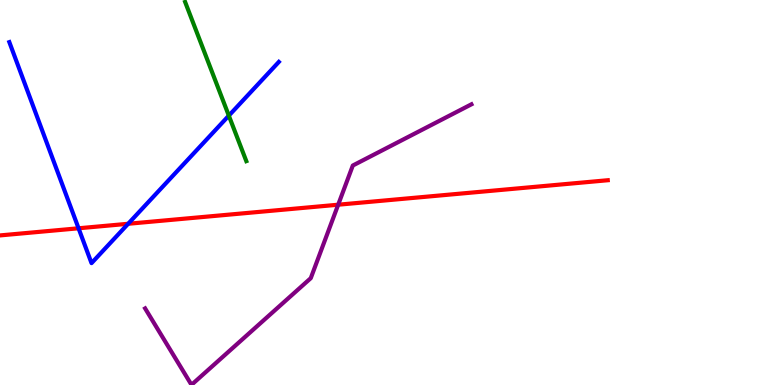[{'lines': ['blue', 'red'], 'intersections': [{'x': 1.01, 'y': 4.07}, {'x': 1.65, 'y': 4.19}]}, {'lines': ['green', 'red'], 'intersections': []}, {'lines': ['purple', 'red'], 'intersections': [{'x': 4.36, 'y': 4.68}]}, {'lines': ['blue', 'green'], 'intersections': [{'x': 2.95, 'y': 7.0}]}, {'lines': ['blue', 'purple'], 'intersections': []}, {'lines': ['green', 'purple'], 'intersections': []}]